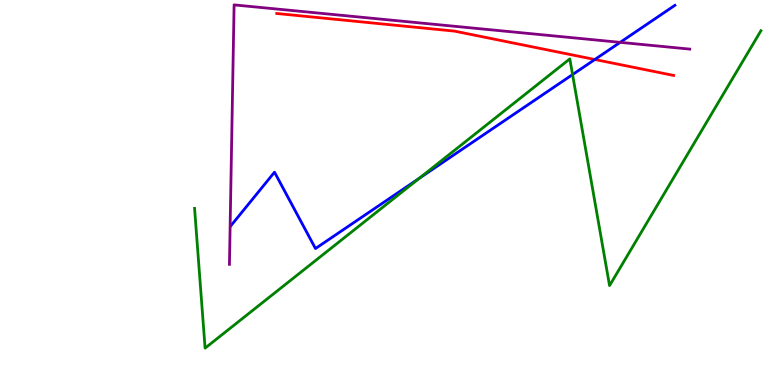[{'lines': ['blue', 'red'], 'intersections': [{'x': 7.68, 'y': 8.45}]}, {'lines': ['green', 'red'], 'intersections': []}, {'lines': ['purple', 'red'], 'intersections': []}, {'lines': ['blue', 'green'], 'intersections': [{'x': 5.41, 'y': 5.37}, {'x': 7.39, 'y': 8.06}]}, {'lines': ['blue', 'purple'], 'intersections': [{'x': 8.0, 'y': 8.9}]}, {'lines': ['green', 'purple'], 'intersections': []}]